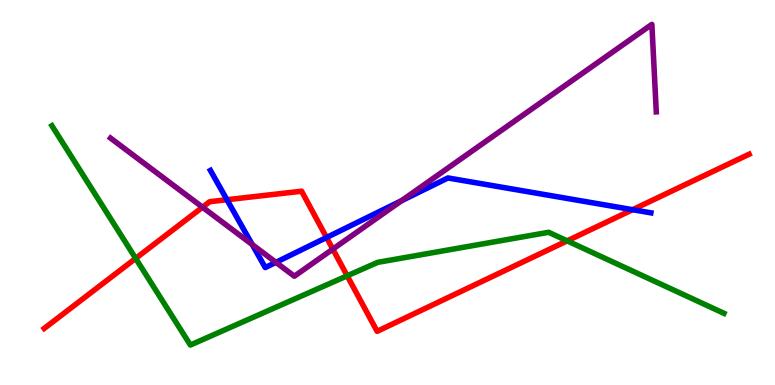[{'lines': ['blue', 'red'], 'intersections': [{'x': 2.93, 'y': 4.81}, {'x': 4.21, 'y': 3.83}, {'x': 8.16, 'y': 4.55}]}, {'lines': ['green', 'red'], 'intersections': [{'x': 1.75, 'y': 3.29}, {'x': 4.48, 'y': 2.84}, {'x': 7.32, 'y': 3.74}]}, {'lines': ['purple', 'red'], 'intersections': [{'x': 2.61, 'y': 4.62}, {'x': 4.29, 'y': 3.53}]}, {'lines': ['blue', 'green'], 'intersections': []}, {'lines': ['blue', 'purple'], 'intersections': [{'x': 3.26, 'y': 3.65}, {'x': 3.56, 'y': 3.19}, {'x': 5.18, 'y': 4.79}]}, {'lines': ['green', 'purple'], 'intersections': []}]